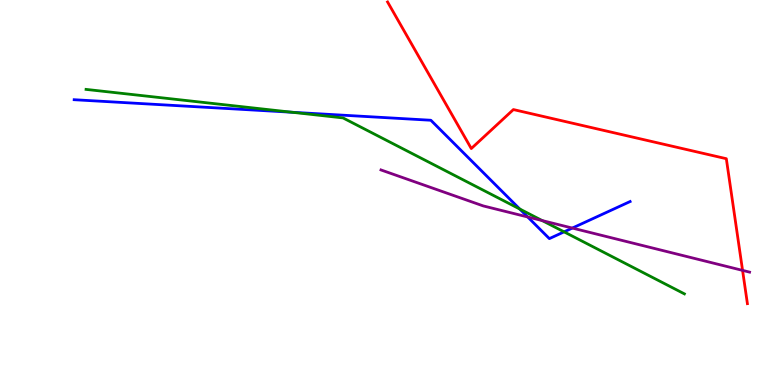[{'lines': ['blue', 'red'], 'intersections': []}, {'lines': ['green', 'red'], 'intersections': []}, {'lines': ['purple', 'red'], 'intersections': [{'x': 9.58, 'y': 2.98}]}, {'lines': ['blue', 'green'], 'intersections': [{'x': 3.77, 'y': 7.08}, {'x': 6.71, 'y': 4.57}, {'x': 7.28, 'y': 3.98}]}, {'lines': ['blue', 'purple'], 'intersections': [{'x': 6.81, 'y': 4.36}, {'x': 7.39, 'y': 4.08}]}, {'lines': ['green', 'purple'], 'intersections': [{'x': 7.0, 'y': 4.27}]}]